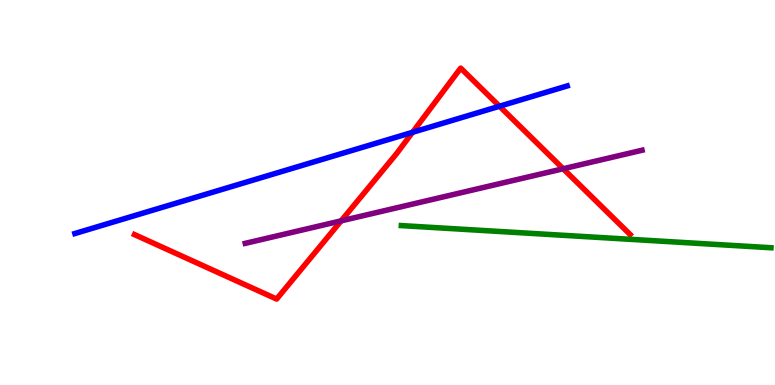[{'lines': ['blue', 'red'], 'intersections': [{'x': 5.32, 'y': 6.56}, {'x': 6.45, 'y': 7.24}]}, {'lines': ['green', 'red'], 'intersections': []}, {'lines': ['purple', 'red'], 'intersections': [{'x': 4.4, 'y': 4.26}, {'x': 7.27, 'y': 5.62}]}, {'lines': ['blue', 'green'], 'intersections': []}, {'lines': ['blue', 'purple'], 'intersections': []}, {'lines': ['green', 'purple'], 'intersections': []}]